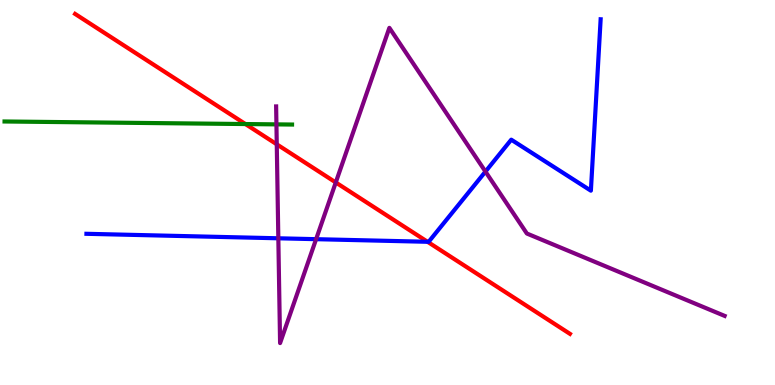[{'lines': ['blue', 'red'], 'intersections': [{'x': 5.52, 'y': 3.72}]}, {'lines': ['green', 'red'], 'intersections': [{'x': 3.17, 'y': 6.78}]}, {'lines': ['purple', 'red'], 'intersections': [{'x': 3.57, 'y': 6.25}, {'x': 4.33, 'y': 5.26}]}, {'lines': ['blue', 'green'], 'intersections': []}, {'lines': ['blue', 'purple'], 'intersections': [{'x': 3.59, 'y': 3.81}, {'x': 4.08, 'y': 3.79}, {'x': 6.26, 'y': 5.54}]}, {'lines': ['green', 'purple'], 'intersections': [{'x': 3.57, 'y': 6.77}]}]